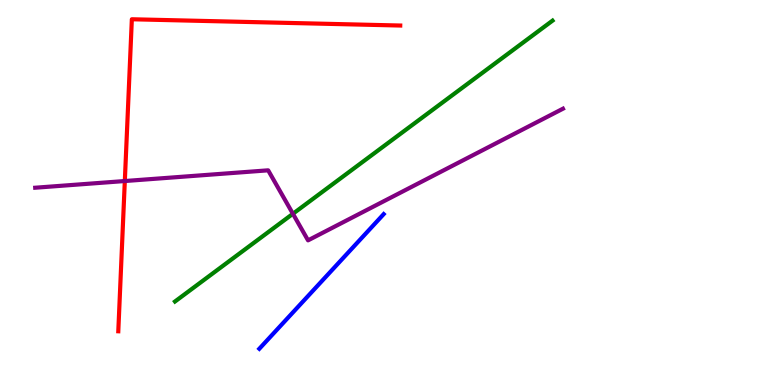[{'lines': ['blue', 'red'], 'intersections': []}, {'lines': ['green', 'red'], 'intersections': []}, {'lines': ['purple', 'red'], 'intersections': [{'x': 1.61, 'y': 5.3}]}, {'lines': ['blue', 'green'], 'intersections': []}, {'lines': ['blue', 'purple'], 'intersections': []}, {'lines': ['green', 'purple'], 'intersections': [{'x': 3.78, 'y': 4.45}]}]